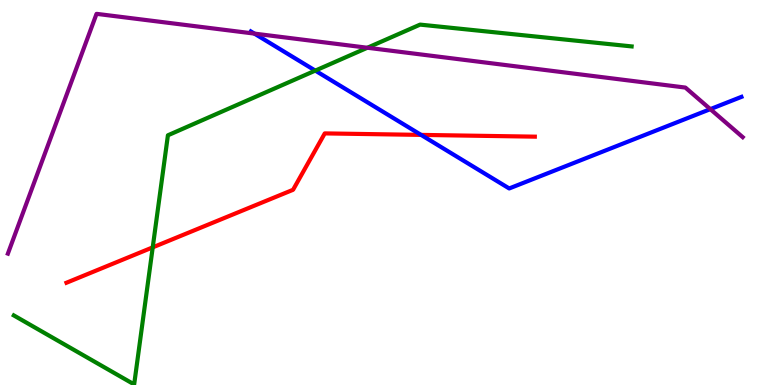[{'lines': ['blue', 'red'], 'intersections': [{'x': 5.43, 'y': 6.5}]}, {'lines': ['green', 'red'], 'intersections': [{'x': 1.97, 'y': 3.58}]}, {'lines': ['purple', 'red'], 'intersections': []}, {'lines': ['blue', 'green'], 'intersections': [{'x': 4.07, 'y': 8.17}]}, {'lines': ['blue', 'purple'], 'intersections': [{'x': 3.28, 'y': 9.13}, {'x': 9.17, 'y': 7.17}]}, {'lines': ['green', 'purple'], 'intersections': [{'x': 4.74, 'y': 8.76}]}]